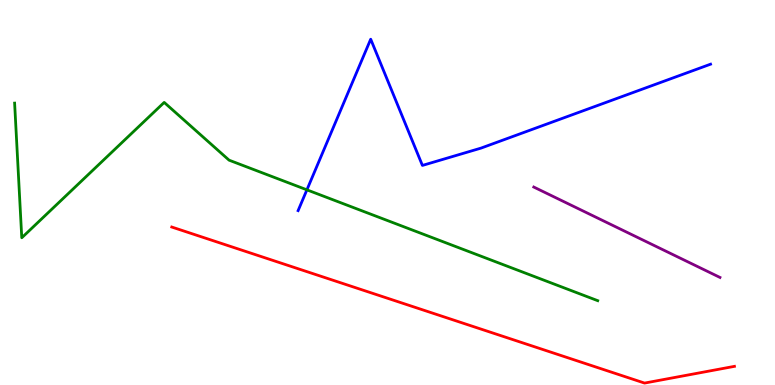[{'lines': ['blue', 'red'], 'intersections': []}, {'lines': ['green', 'red'], 'intersections': []}, {'lines': ['purple', 'red'], 'intersections': []}, {'lines': ['blue', 'green'], 'intersections': [{'x': 3.96, 'y': 5.07}]}, {'lines': ['blue', 'purple'], 'intersections': []}, {'lines': ['green', 'purple'], 'intersections': []}]